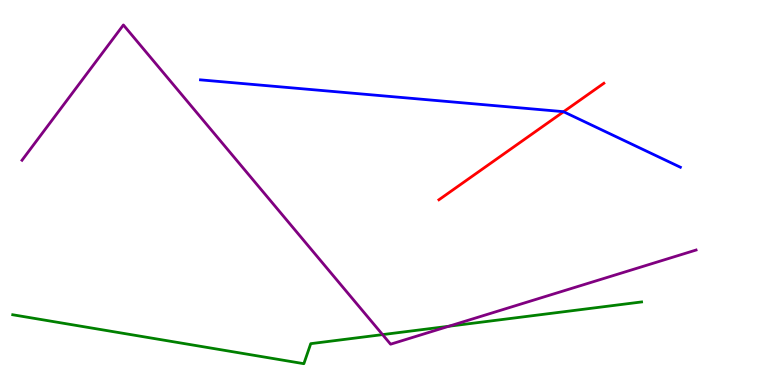[{'lines': ['blue', 'red'], 'intersections': [{'x': 7.27, 'y': 7.1}]}, {'lines': ['green', 'red'], 'intersections': []}, {'lines': ['purple', 'red'], 'intersections': []}, {'lines': ['blue', 'green'], 'intersections': []}, {'lines': ['blue', 'purple'], 'intersections': []}, {'lines': ['green', 'purple'], 'intersections': [{'x': 4.94, 'y': 1.31}, {'x': 5.79, 'y': 1.53}]}]